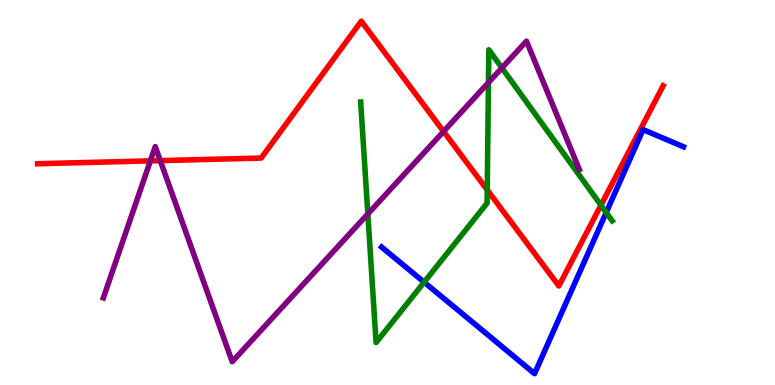[{'lines': ['blue', 'red'], 'intersections': []}, {'lines': ['green', 'red'], 'intersections': [{'x': 6.29, 'y': 5.07}, {'x': 7.75, 'y': 4.67}]}, {'lines': ['purple', 'red'], 'intersections': [{'x': 1.94, 'y': 5.82}, {'x': 2.07, 'y': 5.83}, {'x': 5.72, 'y': 6.59}]}, {'lines': ['blue', 'green'], 'intersections': [{'x': 5.47, 'y': 2.67}, {'x': 7.82, 'y': 4.48}]}, {'lines': ['blue', 'purple'], 'intersections': []}, {'lines': ['green', 'purple'], 'intersections': [{'x': 4.75, 'y': 4.44}, {'x': 6.3, 'y': 7.86}, {'x': 6.48, 'y': 8.24}]}]